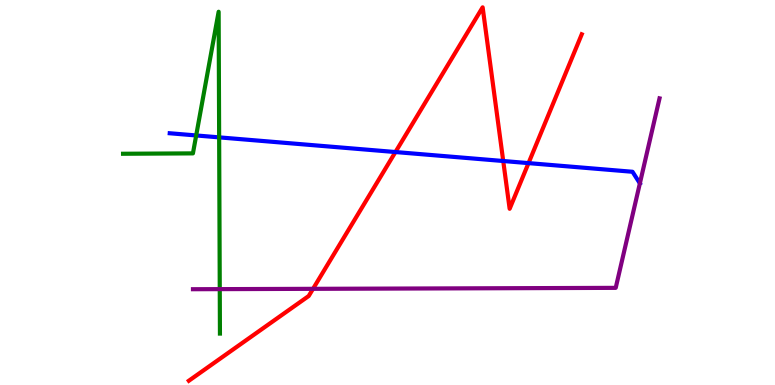[{'lines': ['blue', 'red'], 'intersections': [{'x': 5.1, 'y': 6.05}, {'x': 6.49, 'y': 5.82}, {'x': 6.82, 'y': 5.76}]}, {'lines': ['green', 'red'], 'intersections': []}, {'lines': ['purple', 'red'], 'intersections': [{'x': 4.04, 'y': 2.5}]}, {'lines': ['blue', 'green'], 'intersections': [{'x': 2.53, 'y': 6.48}, {'x': 2.83, 'y': 6.43}]}, {'lines': ['blue', 'purple'], 'intersections': [{'x': 8.26, 'y': 5.24}]}, {'lines': ['green', 'purple'], 'intersections': [{'x': 2.84, 'y': 2.49}]}]